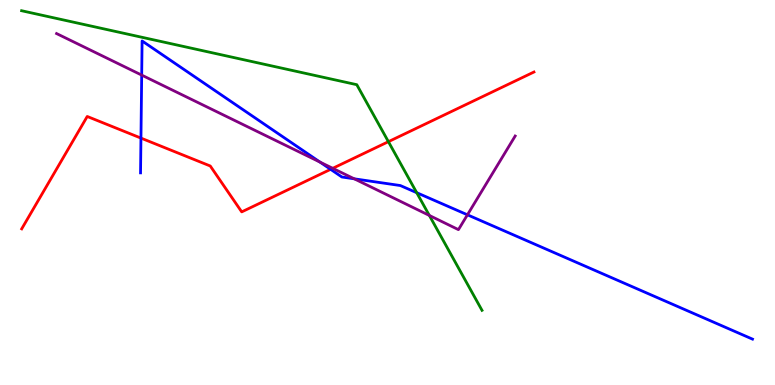[{'lines': ['blue', 'red'], 'intersections': [{'x': 1.82, 'y': 6.41}, {'x': 4.27, 'y': 5.6}]}, {'lines': ['green', 'red'], 'intersections': [{'x': 5.01, 'y': 6.32}]}, {'lines': ['purple', 'red'], 'intersections': [{'x': 4.29, 'y': 5.63}]}, {'lines': ['blue', 'green'], 'intersections': [{'x': 5.38, 'y': 5.0}]}, {'lines': ['blue', 'purple'], 'intersections': [{'x': 1.83, 'y': 8.05}, {'x': 4.13, 'y': 5.79}, {'x': 4.57, 'y': 5.36}, {'x': 6.03, 'y': 4.42}]}, {'lines': ['green', 'purple'], 'intersections': [{'x': 5.54, 'y': 4.4}]}]